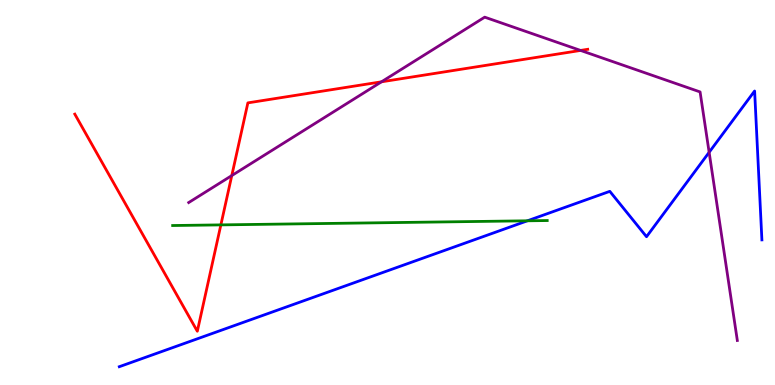[{'lines': ['blue', 'red'], 'intersections': []}, {'lines': ['green', 'red'], 'intersections': [{'x': 2.85, 'y': 4.16}]}, {'lines': ['purple', 'red'], 'intersections': [{'x': 2.99, 'y': 5.44}, {'x': 4.92, 'y': 7.87}, {'x': 7.49, 'y': 8.69}]}, {'lines': ['blue', 'green'], 'intersections': [{'x': 6.81, 'y': 4.26}]}, {'lines': ['blue', 'purple'], 'intersections': [{'x': 9.15, 'y': 6.04}]}, {'lines': ['green', 'purple'], 'intersections': []}]